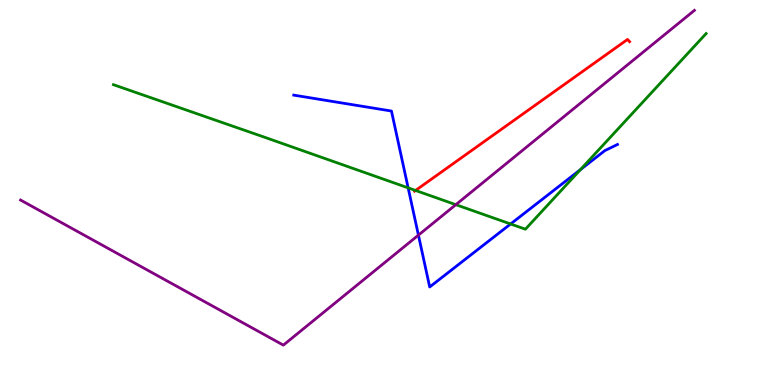[{'lines': ['blue', 'red'], 'intersections': []}, {'lines': ['green', 'red'], 'intersections': [{'x': 5.36, 'y': 5.05}]}, {'lines': ['purple', 'red'], 'intersections': []}, {'lines': ['blue', 'green'], 'intersections': [{'x': 5.27, 'y': 5.12}, {'x': 6.59, 'y': 4.18}, {'x': 7.49, 'y': 5.59}]}, {'lines': ['blue', 'purple'], 'intersections': [{'x': 5.4, 'y': 3.89}]}, {'lines': ['green', 'purple'], 'intersections': [{'x': 5.88, 'y': 4.68}]}]